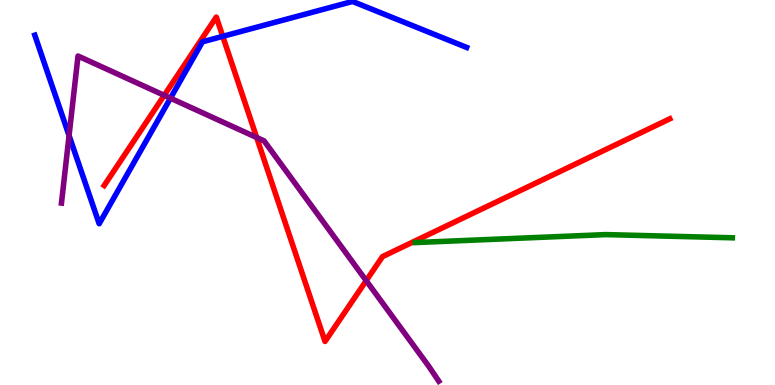[{'lines': ['blue', 'red'], 'intersections': [{'x': 2.87, 'y': 9.06}]}, {'lines': ['green', 'red'], 'intersections': []}, {'lines': ['purple', 'red'], 'intersections': [{'x': 2.12, 'y': 7.52}, {'x': 3.31, 'y': 6.43}, {'x': 4.73, 'y': 2.71}]}, {'lines': ['blue', 'green'], 'intersections': []}, {'lines': ['blue', 'purple'], 'intersections': [{'x': 0.891, 'y': 6.48}, {'x': 2.2, 'y': 7.45}]}, {'lines': ['green', 'purple'], 'intersections': []}]